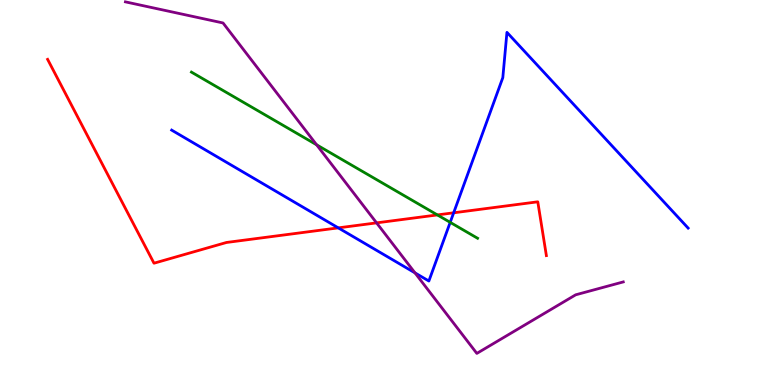[{'lines': ['blue', 'red'], 'intersections': [{'x': 4.36, 'y': 4.08}, {'x': 5.85, 'y': 4.47}]}, {'lines': ['green', 'red'], 'intersections': [{'x': 5.64, 'y': 4.42}]}, {'lines': ['purple', 'red'], 'intersections': [{'x': 4.86, 'y': 4.21}]}, {'lines': ['blue', 'green'], 'intersections': [{'x': 5.81, 'y': 4.22}]}, {'lines': ['blue', 'purple'], 'intersections': [{'x': 5.35, 'y': 2.91}]}, {'lines': ['green', 'purple'], 'intersections': [{'x': 4.09, 'y': 6.24}]}]